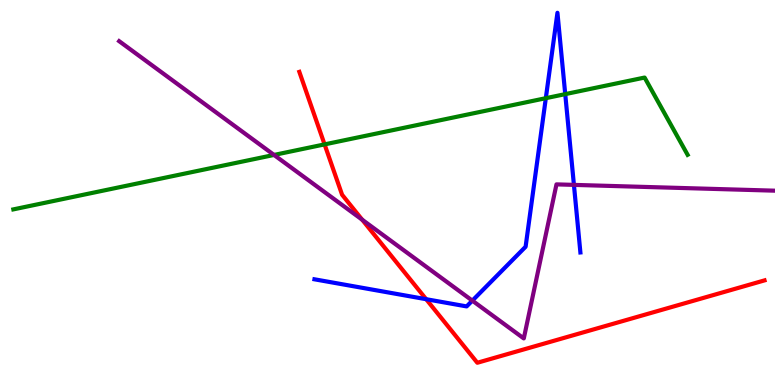[{'lines': ['blue', 'red'], 'intersections': [{'x': 5.5, 'y': 2.23}]}, {'lines': ['green', 'red'], 'intersections': [{'x': 4.19, 'y': 6.25}]}, {'lines': ['purple', 'red'], 'intersections': [{'x': 4.67, 'y': 4.29}]}, {'lines': ['blue', 'green'], 'intersections': [{'x': 7.04, 'y': 7.45}, {'x': 7.29, 'y': 7.56}]}, {'lines': ['blue', 'purple'], 'intersections': [{'x': 6.09, 'y': 2.19}, {'x': 7.41, 'y': 5.2}]}, {'lines': ['green', 'purple'], 'intersections': [{'x': 3.54, 'y': 5.98}]}]